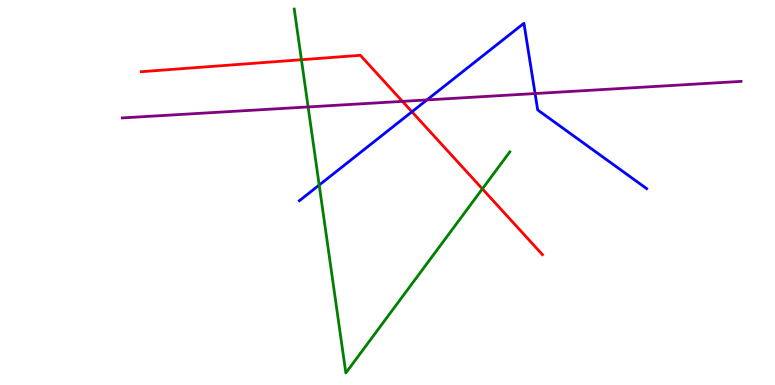[{'lines': ['blue', 'red'], 'intersections': [{'x': 5.32, 'y': 7.1}]}, {'lines': ['green', 'red'], 'intersections': [{'x': 3.89, 'y': 8.45}, {'x': 6.22, 'y': 5.09}]}, {'lines': ['purple', 'red'], 'intersections': [{'x': 5.19, 'y': 7.37}]}, {'lines': ['blue', 'green'], 'intersections': [{'x': 4.12, 'y': 5.19}]}, {'lines': ['blue', 'purple'], 'intersections': [{'x': 5.51, 'y': 7.4}, {'x': 6.9, 'y': 7.57}]}, {'lines': ['green', 'purple'], 'intersections': [{'x': 3.98, 'y': 7.22}]}]